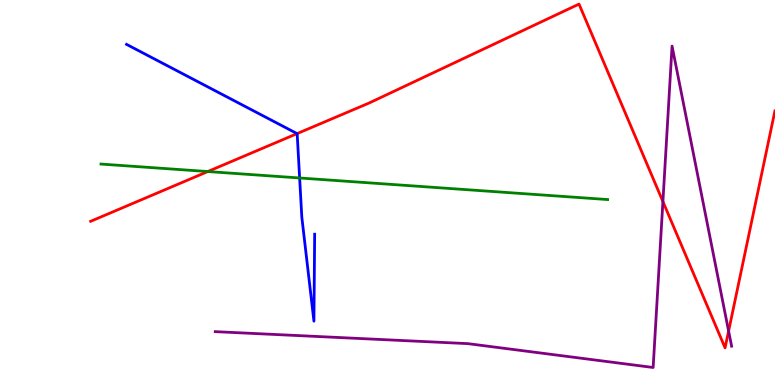[{'lines': ['blue', 'red'], 'intersections': [{'x': 3.83, 'y': 6.53}]}, {'lines': ['green', 'red'], 'intersections': [{'x': 2.68, 'y': 5.54}]}, {'lines': ['purple', 'red'], 'intersections': [{'x': 8.55, 'y': 4.76}, {'x': 9.4, 'y': 1.4}]}, {'lines': ['blue', 'green'], 'intersections': [{'x': 3.87, 'y': 5.38}]}, {'lines': ['blue', 'purple'], 'intersections': []}, {'lines': ['green', 'purple'], 'intersections': []}]